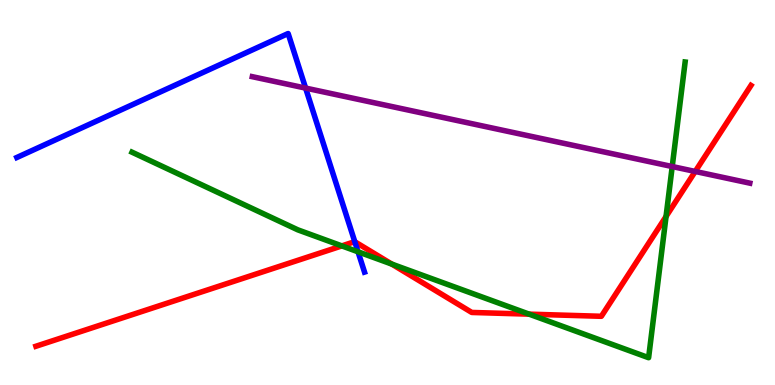[{'lines': ['blue', 'red'], 'intersections': [{'x': 4.58, 'y': 3.72}]}, {'lines': ['green', 'red'], 'intersections': [{'x': 4.41, 'y': 3.61}, {'x': 5.06, 'y': 3.14}, {'x': 6.83, 'y': 1.84}, {'x': 8.59, 'y': 4.38}]}, {'lines': ['purple', 'red'], 'intersections': [{'x': 8.97, 'y': 5.55}]}, {'lines': ['blue', 'green'], 'intersections': [{'x': 4.62, 'y': 3.46}]}, {'lines': ['blue', 'purple'], 'intersections': [{'x': 3.94, 'y': 7.71}]}, {'lines': ['green', 'purple'], 'intersections': [{'x': 8.67, 'y': 5.67}]}]